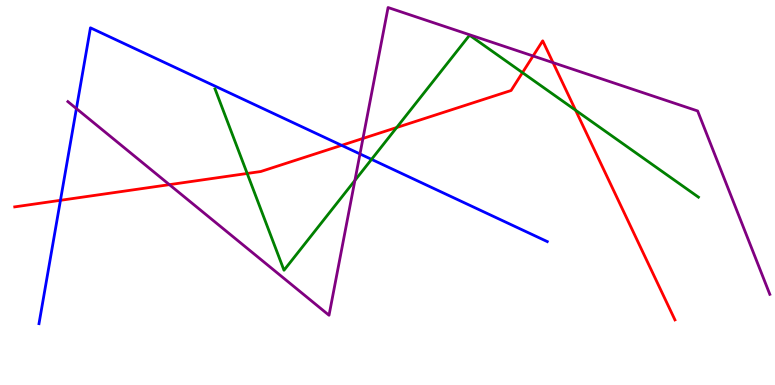[{'lines': ['blue', 'red'], 'intersections': [{'x': 0.78, 'y': 4.8}, {'x': 4.41, 'y': 6.22}]}, {'lines': ['green', 'red'], 'intersections': [{'x': 3.19, 'y': 5.49}, {'x': 5.12, 'y': 6.69}, {'x': 6.74, 'y': 8.11}, {'x': 7.43, 'y': 7.14}]}, {'lines': ['purple', 'red'], 'intersections': [{'x': 2.19, 'y': 5.2}, {'x': 4.68, 'y': 6.4}, {'x': 6.88, 'y': 8.55}, {'x': 7.14, 'y': 8.37}]}, {'lines': ['blue', 'green'], 'intersections': [{'x': 4.79, 'y': 5.86}]}, {'lines': ['blue', 'purple'], 'intersections': [{'x': 0.986, 'y': 7.18}, {'x': 4.64, 'y': 6.0}]}, {'lines': ['green', 'purple'], 'intersections': [{'x': 4.58, 'y': 5.31}]}]